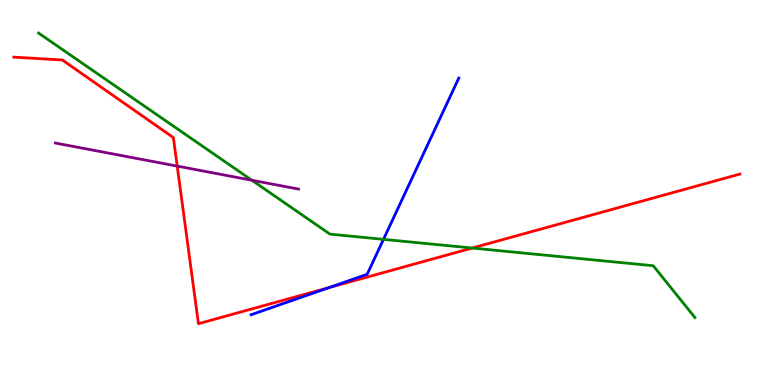[{'lines': ['blue', 'red'], 'intersections': [{'x': 4.24, 'y': 2.53}]}, {'lines': ['green', 'red'], 'intersections': [{'x': 6.09, 'y': 3.56}]}, {'lines': ['purple', 'red'], 'intersections': [{'x': 2.29, 'y': 5.69}]}, {'lines': ['blue', 'green'], 'intersections': [{'x': 4.95, 'y': 3.78}]}, {'lines': ['blue', 'purple'], 'intersections': []}, {'lines': ['green', 'purple'], 'intersections': [{'x': 3.25, 'y': 5.32}]}]